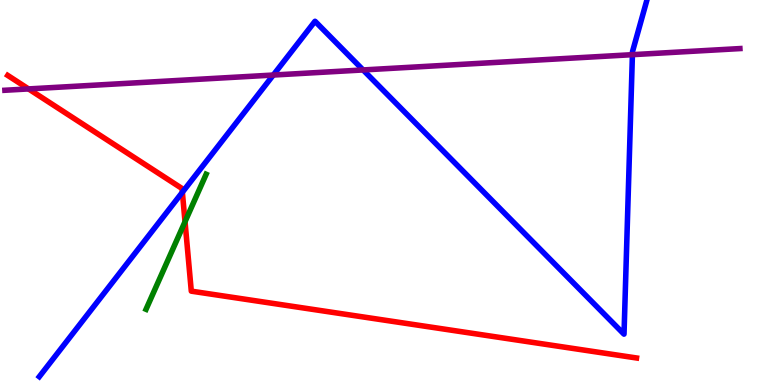[{'lines': ['blue', 'red'], 'intersections': [{'x': 2.35, 'y': 5.01}]}, {'lines': ['green', 'red'], 'intersections': [{'x': 2.39, 'y': 4.24}]}, {'lines': ['purple', 'red'], 'intersections': [{'x': 0.368, 'y': 7.69}]}, {'lines': ['blue', 'green'], 'intersections': []}, {'lines': ['blue', 'purple'], 'intersections': [{'x': 3.53, 'y': 8.05}, {'x': 4.69, 'y': 8.18}, {'x': 8.16, 'y': 8.58}]}, {'lines': ['green', 'purple'], 'intersections': []}]